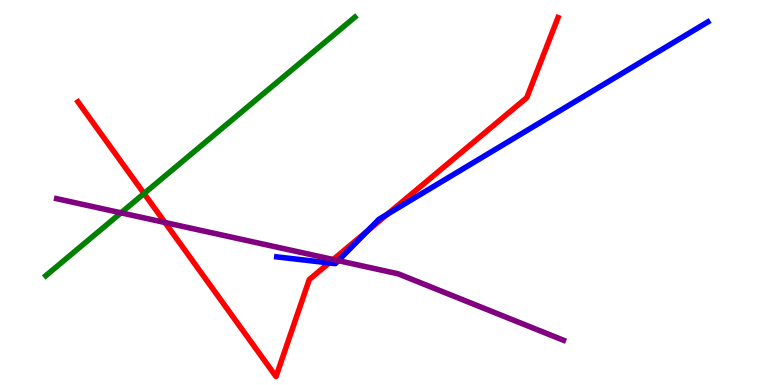[{'lines': ['blue', 'red'], 'intersections': [{'x': 4.25, 'y': 3.17}, {'x': 4.75, 'y': 4.01}, {'x': 5.0, 'y': 4.44}]}, {'lines': ['green', 'red'], 'intersections': [{'x': 1.86, 'y': 4.97}]}, {'lines': ['purple', 'red'], 'intersections': [{'x': 2.13, 'y': 4.22}, {'x': 4.3, 'y': 3.26}]}, {'lines': ['blue', 'green'], 'intersections': []}, {'lines': ['blue', 'purple'], 'intersections': [{'x': 4.36, 'y': 3.23}]}, {'lines': ['green', 'purple'], 'intersections': [{'x': 1.56, 'y': 4.47}]}]